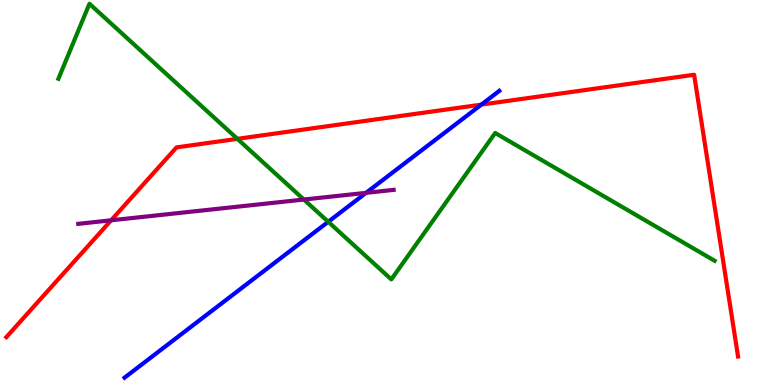[{'lines': ['blue', 'red'], 'intersections': [{'x': 6.21, 'y': 7.28}]}, {'lines': ['green', 'red'], 'intersections': [{'x': 3.06, 'y': 6.39}]}, {'lines': ['purple', 'red'], 'intersections': [{'x': 1.43, 'y': 4.28}]}, {'lines': ['blue', 'green'], 'intersections': [{'x': 4.24, 'y': 4.24}]}, {'lines': ['blue', 'purple'], 'intersections': [{'x': 4.72, 'y': 4.99}]}, {'lines': ['green', 'purple'], 'intersections': [{'x': 3.92, 'y': 4.82}]}]